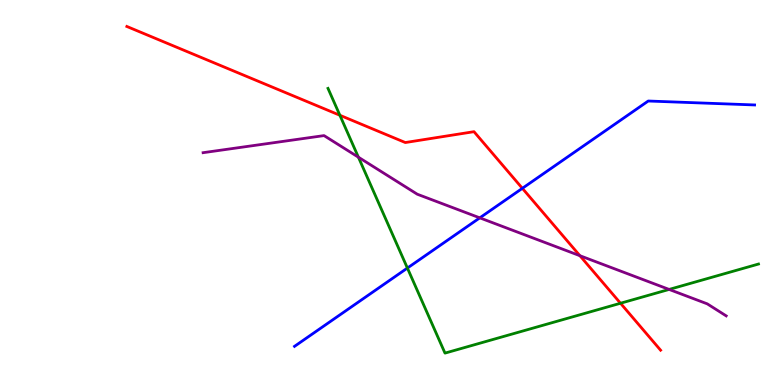[{'lines': ['blue', 'red'], 'intersections': [{'x': 6.74, 'y': 5.11}]}, {'lines': ['green', 'red'], 'intersections': [{'x': 4.39, 'y': 7.01}, {'x': 8.01, 'y': 2.12}]}, {'lines': ['purple', 'red'], 'intersections': [{'x': 7.48, 'y': 3.36}]}, {'lines': ['blue', 'green'], 'intersections': [{'x': 5.26, 'y': 3.04}]}, {'lines': ['blue', 'purple'], 'intersections': [{'x': 6.19, 'y': 4.34}]}, {'lines': ['green', 'purple'], 'intersections': [{'x': 4.62, 'y': 5.92}, {'x': 8.63, 'y': 2.48}]}]